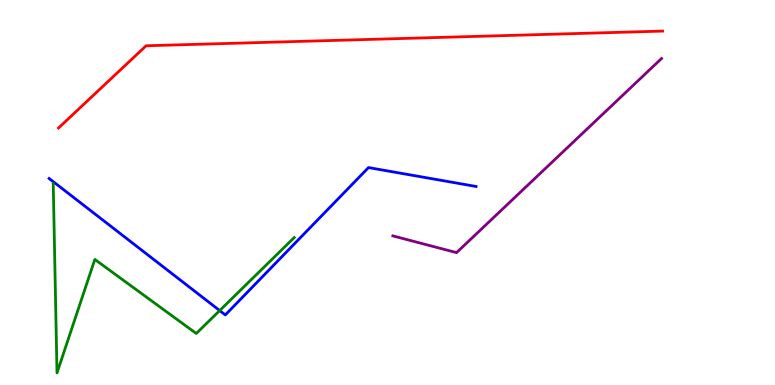[{'lines': ['blue', 'red'], 'intersections': []}, {'lines': ['green', 'red'], 'intersections': []}, {'lines': ['purple', 'red'], 'intersections': []}, {'lines': ['blue', 'green'], 'intersections': [{'x': 2.83, 'y': 1.93}]}, {'lines': ['blue', 'purple'], 'intersections': []}, {'lines': ['green', 'purple'], 'intersections': []}]